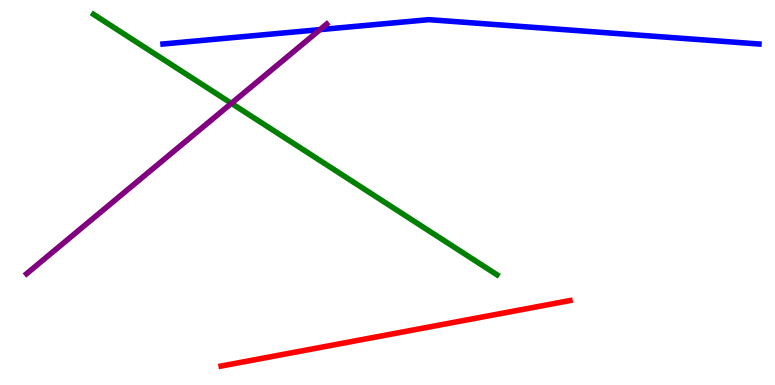[{'lines': ['blue', 'red'], 'intersections': []}, {'lines': ['green', 'red'], 'intersections': []}, {'lines': ['purple', 'red'], 'intersections': []}, {'lines': ['blue', 'green'], 'intersections': []}, {'lines': ['blue', 'purple'], 'intersections': [{'x': 4.13, 'y': 9.23}]}, {'lines': ['green', 'purple'], 'intersections': [{'x': 2.99, 'y': 7.32}]}]